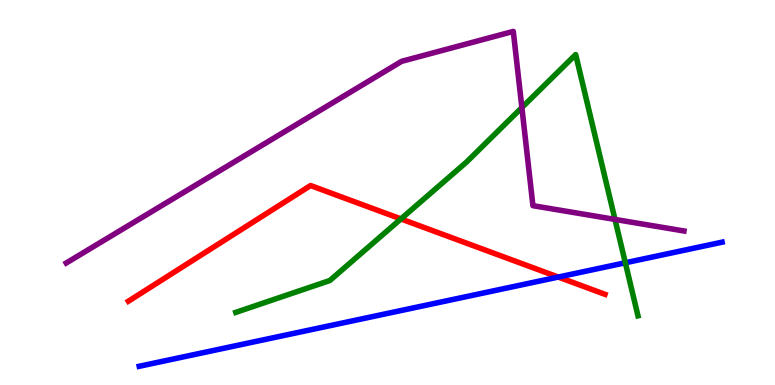[{'lines': ['blue', 'red'], 'intersections': [{'x': 7.2, 'y': 2.8}]}, {'lines': ['green', 'red'], 'intersections': [{'x': 5.17, 'y': 4.31}]}, {'lines': ['purple', 'red'], 'intersections': []}, {'lines': ['blue', 'green'], 'intersections': [{'x': 8.07, 'y': 3.17}]}, {'lines': ['blue', 'purple'], 'intersections': []}, {'lines': ['green', 'purple'], 'intersections': [{'x': 6.73, 'y': 7.21}, {'x': 7.94, 'y': 4.3}]}]